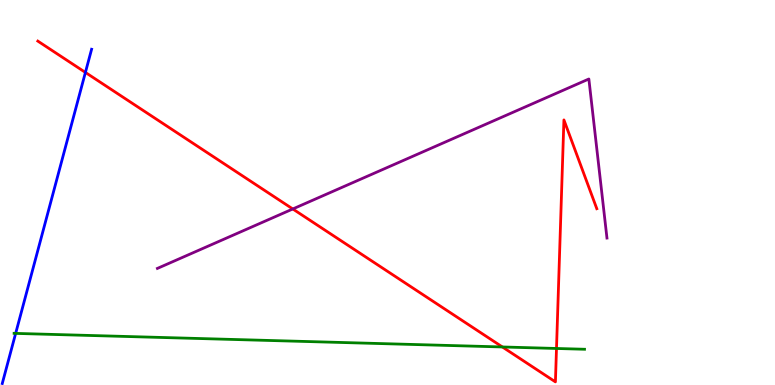[{'lines': ['blue', 'red'], 'intersections': [{'x': 1.1, 'y': 8.12}]}, {'lines': ['green', 'red'], 'intersections': [{'x': 6.48, 'y': 0.988}, {'x': 7.18, 'y': 0.949}]}, {'lines': ['purple', 'red'], 'intersections': [{'x': 3.78, 'y': 4.57}]}, {'lines': ['blue', 'green'], 'intersections': [{'x': 0.202, 'y': 1.34}]}, {'lines': ['blue', 'purple'], 'intersections': []}, {'lines': ['green', 'purple'], 'intersections': []}]